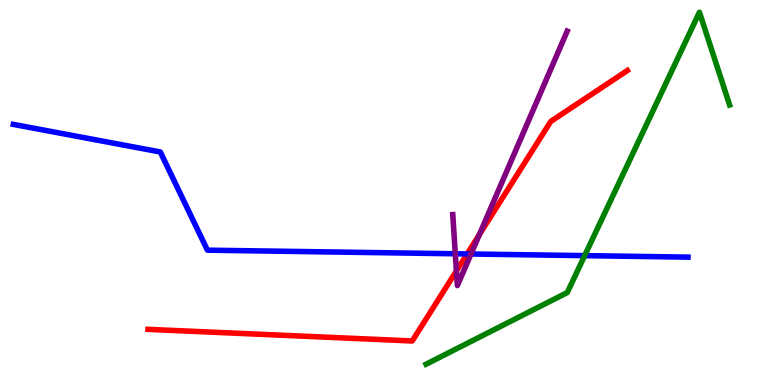[{'lines': ['blue', 'red'], 'intersections': [{'x': 6.03, 'y': 3.4}]}, {'lines': ['green', 'red'], 'intersections': []}, {'lines': ['purple', 'red'], 'intersections': [{'x': 5.89, 'y': 2.96}, {'x': 6.19, 'y': 3.91}]}, {'lines': ['blue', 'green'], 'intersections': [{'x': 7.54, 'y': 3.36}]}, {'lines': ['blue', 'purple'], 'intersections': [{'x': 5.87, 'y': 3.41}, {'x': 6.08, 'y': 3.4}]}, {'lines': ['green', 'purple'], 'intersections': []}]